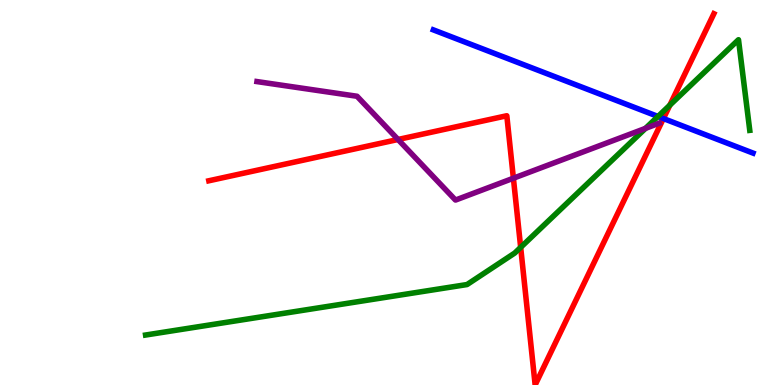[{'lines': ['blue', 'red'], 'intersections': [{'x': 8.56, 'y': 6.92}]}, {'lines': ['green', 'red'], 'intersections': [{'x': 6.72, 'y': 3.57}, {'x': 8.64, 'y': 7.27}]}, {'lines': ['purple', 'red'], 'intersections': [{'x': 5.14, 'y': 6.38}, {'x': 6.62, 'y': 5.37}]}, {'lines': ['blue', 'green'], 'intersections': [{'x': 8.49, 'y': 6.98}]}, {'lines': ['blue', 'purple'], 'intersections': []}, {'lines': ['green', 'purple'], 'intersections': [{'x': 8.33, 'y': 6.67}]}]